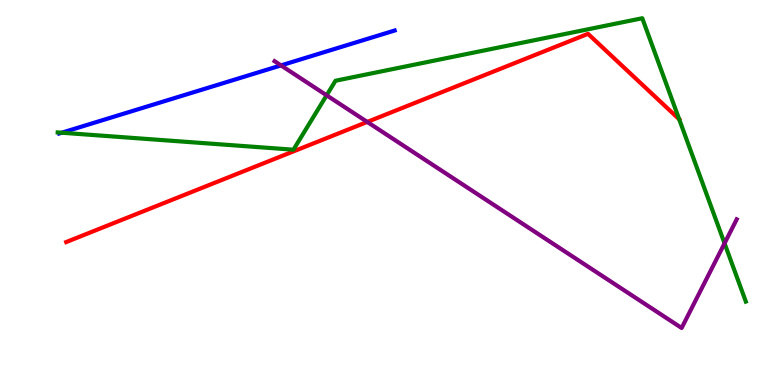[{'lines': ['blue', 'red'], 'intersections': []}, {'lines': ['green', 'red'], 'intersections': []}, {'lines': ['purple', 'red'], 'intersections': [{'x': 4.74, 'y': 6.83}]}, {'lines': ['blue', 'green'], 'intersections': [{'x': 0.796, 'y': 6.55}]}, {'lines': ['blue', 'purple'], 'intersections': [{'x': 3.63, 'y': 8.3}]}, {'lines': ['green', 'purple'], 'intersections': [{'x': 4.21, 'y': 7.52}, {'x': 9.35, 'y': 3.68}]}]